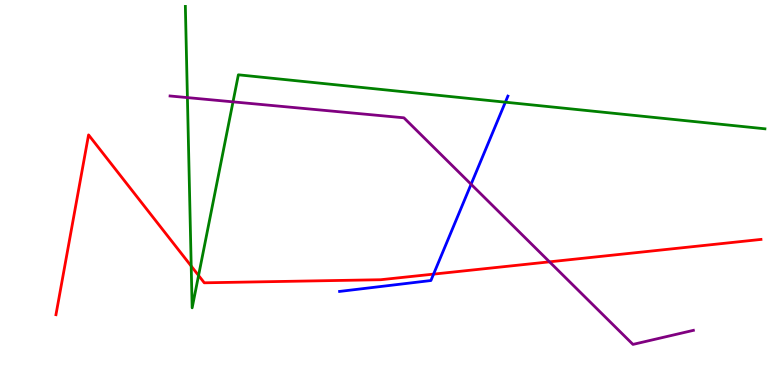[{'lines': ['blue', 'red'], 'intersections': [{'x': 5.59, 'y': 2.88}]}, {'lines': ['green', 'red'], 'intersections': [{'x': 2.47, 'y': 3.09}, {'x': 2.56, 'y': 2.84}]}, {'lines': ['purple', 'red'], 'intersections': [{'x': 7.09, 'y': 3.2}]}, {'lines': ['blue', 'green'], 'intersections': [{'x': 6.52, 'y': 7.35}]}, {'lines': ['blue', 'purple'], 'intersections': [{'x': 6.08, 'y': 5.21}]}, {'lines': ['green', 'purple'], 'intersections': [{'x': 2.42, 'y': 7.46}, {'x': 3.01, 'y': 7.35}]}]